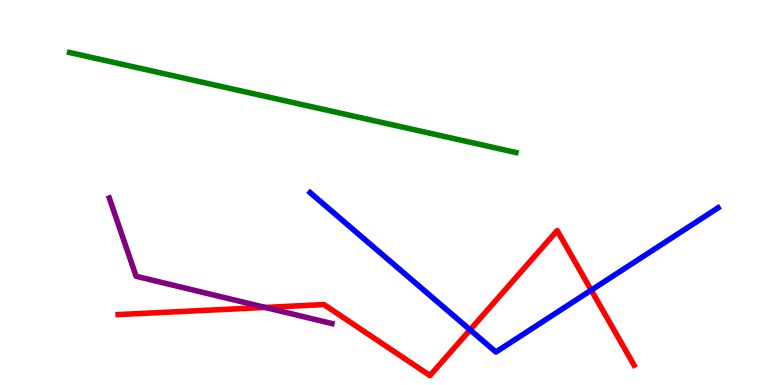[{'lines': ['blue', 'red'], 'intersections': [{'x': 6.07, 'y': 1.43}, {'x': 7.63, 'y': 2.46}]}, {'lines': ['green', 'red'], 'intersections': []}, {'lines': ['purple', 'red'], 'intersections': [{'x': 3.42, 'y': 2.01}]}, {'lines': ['blue', 'green'], 'intersections': []}, {'lines': ['blue', 'purple'], 'intersections': []}, {'lines': ['green', 'purple'], 'intersections': []}]